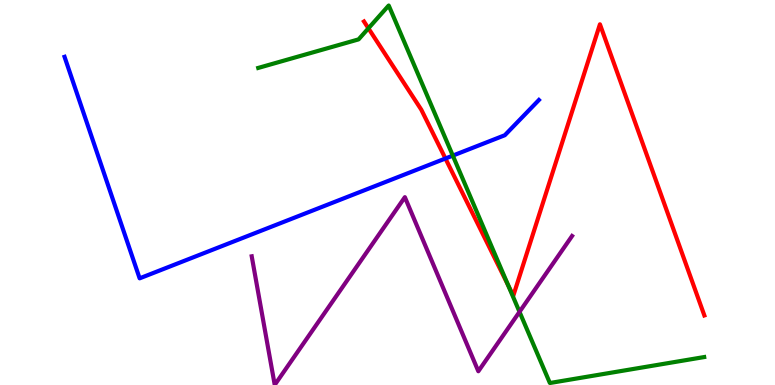[{'lines': ['blue', 'red'], 'intersections': [{'x': 5.75, 'y': 5.88}]}, {'lines': ['green', 'red'], 'intersections': [{'x': 4.75, 'y': 9.26}, {'x': 6.56, 'y': 2.6}]}, {'lines': ['purple', 'red'], 'intersections': []}, {'lines': ['blue', 'green'], 'intersections': [{'x': 5.84, 'y': 5.96}]}, {'lines': ['blue', 'purple'], 'intersections': []}, {'lines': ['green', 'purple'], 'intersections': [{'x': 6.7, 'y': 1.9}]}]